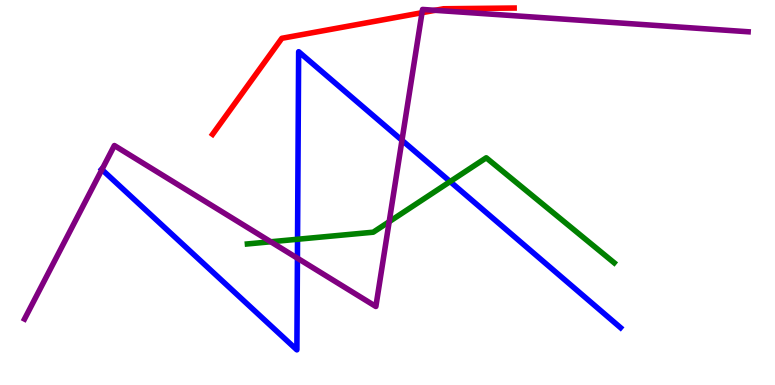[{'lines': ['blue', 'red'], 'intersections': []}, {'lines': ['green', 'red'], 'intersections': []}, {'lines': ['purple', 'red'], 'intersections': [{'x': 5.45, 'y': 9.67}, {'x': 5.61, 'y': 9.73}]}, {'lines': ['blue', 'green'], 'intersections': [{'x': 3.84, 'y': 3.79}, {'x': 5.81, 'y': 5.28}]}, {'lines': ['blue', 'purple'], 'intersections': [{'x': 1.32, 'y': 5.6}, {'x': 3.84, 'y': 3.29}, {'x': 5.19, 'y': 6.36}]}, {'lines': ['green', 'purple'], 'intersections': [{'x': 3.49, 'y': 3.72}, {'x': 5.02, 'y': 4.24}]}]